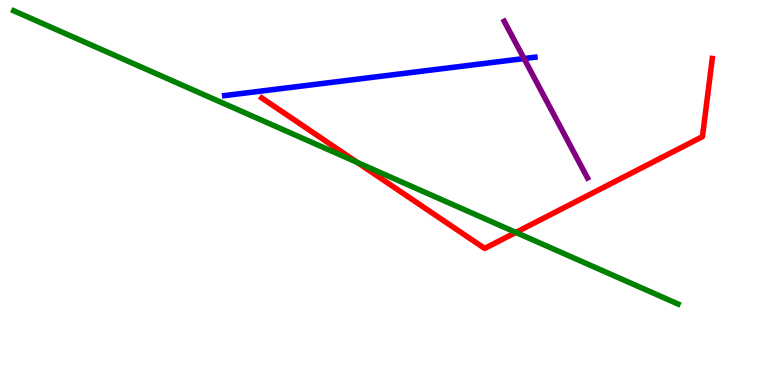[{'lines': ['blue', 'red'], 'intersections': []}, {'lines': ['green', 'red'], 'intersections': [{'x': 4.61, 'y': 5.78}, {'x': 6.66, 'y': 3.96}]}, {'lines': ['purple', 'red'], 'intersections': []}, {'lines': ['blue', 'green'], 'intersections': []}, {'lines': ['blue', 'purple'], 'intersections': [{'x': 6.76, 'y': 8.48}]}, {'lines': ['green', 'purple'], 'intersections': []}]